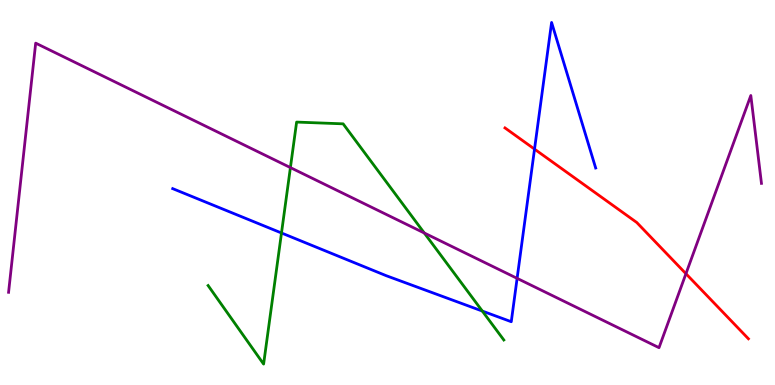[{'lines': ['blue', 'red'], 'intersections': [{'x': 6.9, 'y': 6.13}]}, {'lines': ['green', 'red'], 'intersections': []}, {'lines': ['purple', 'red'], 'intersections': [{'x': 8.85, 'y': 2.89}]}, {'lines': ['blue', 'green'], 'intersections': [{'x': 3.63, 'y': 3.95}, {'x': 6.22, 'y': 1.92}]}, {'lines': ['blue', 'purple'], 'intersections': [{'x': 6.67, 'y': 2.77}]}, {'lines': ['green', 'purple'], 'intersections': [{'x': 3.75, 'y': 5.65}, {'x': 5.47, 'y': 3.95}]}]